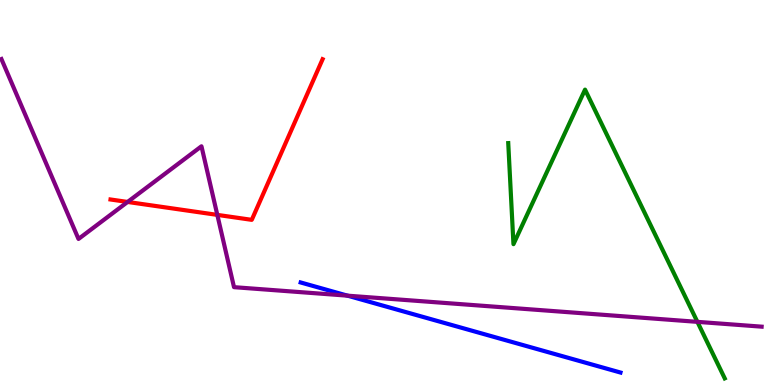[{'lines': ['blue', 'red'], 'intersections': []}, {'lines': ['green', 'red'], 'intersections': []}, {'lines': ['purple', 'red'], 'intersections': [{'x': 1.65, 'y': 4.75}, {'x': 2.8, 'y': 4.42}]}, {'lines': ['blue', 'green'], 'intersections': []}, {'lines': ['blue', 'purple'], 'intersections': [{'x': 4.48, 'y': 2.32}]}, {'lines': ['green', 'purple'], 'intersections': [{'x': 9.0, 'y': 1.64}]}]